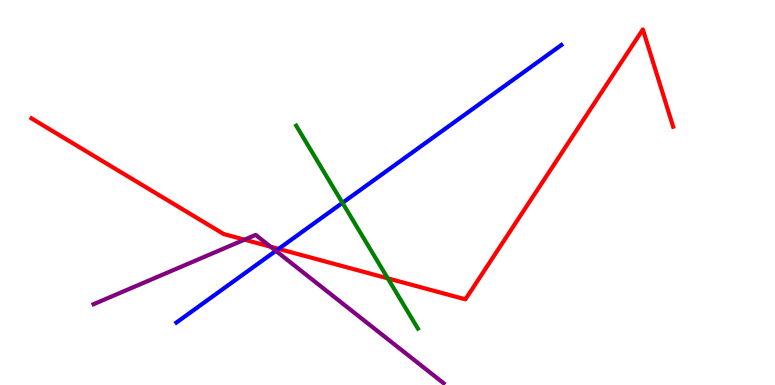[{'lines': ['blue', 'red'], 'intersections': [{'x': 3.6, 'y': 3.54}]}, {'lines': ['green', 'red'], 'intersections': [{'x': 5.0, 'y': 2.77}]}, {'lines': ['purple', 'red'], 'intersections': [{'x': 3.15, 'y': 3.78}, {'x': 3.49, 'y': 3.59}]}, {'lines': ['blue', 'green'], 'intersections': [{'x': 4.42, 'y': 4.73}]}, {'lines': ['blue', 'purple'], 'intersections': [{'x': 3.56, 'y': 3.48}]}, {'lines': ['green', 'purple'], 'intersections': []}]